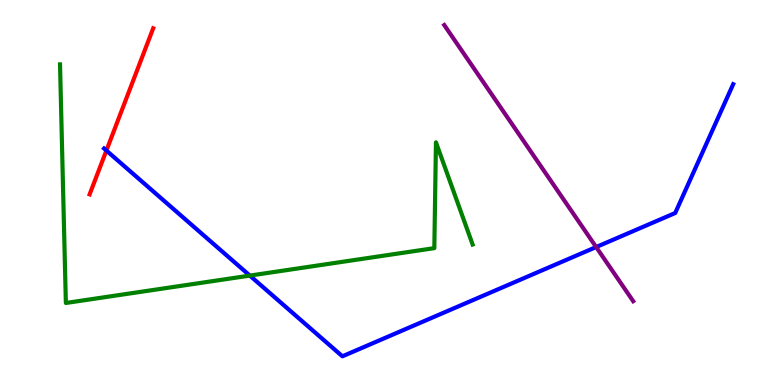[{'lines': ['blue', 'red'], 'intersections': [{'x': 1.37, 'y': 6.09}]}, {'lines': ['green', 'red'], 'intersections': []}, {'lines': ['purple', 'red'], 'intersections': []}, {'lines': ['blue', 'green'], 'intersections': [{'x': 3.22, 'y': 2.84}]}, {'lines': ['blue', 'purple'], 'intersections': [{'x': 7.69, 'y': 3.58}]}, {'lines': ['green', 'purple'], 'intersections': []}]